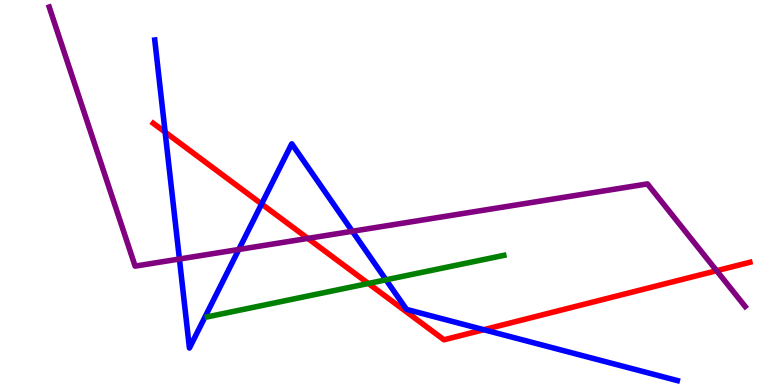[{'lines': ['blue', 'red'], 'intersections': [{'x': 2.13, 'y': 6.57}, {'x': 3.38, 'y': 4.7}, {'x': 6.24, 'y': 1.44}]}, {'lines': ['green', 'red'], 'intersections': [{'x': 4.75, 'y': 2.64}]}, {'lines': ['purple', 'red'], 'intersections': [{'x': 3.97, 'y': 3.81}, {'x': 9.25, 'y': 2.97}]}, {'lines': ['blue', 'green'], 'intersections': [{'x': 4.98, 'y': 2.73}]}, {'lines': ['blue', 'purple'], 'intersections': [{'x': 2.32, 'y': 3.27}, {'x': 3.08, 'y': 3.52}, {'x': 4.55, 'y': 3.99}]}, {'lines': ['green', 'purple'], 'intersections': []}]